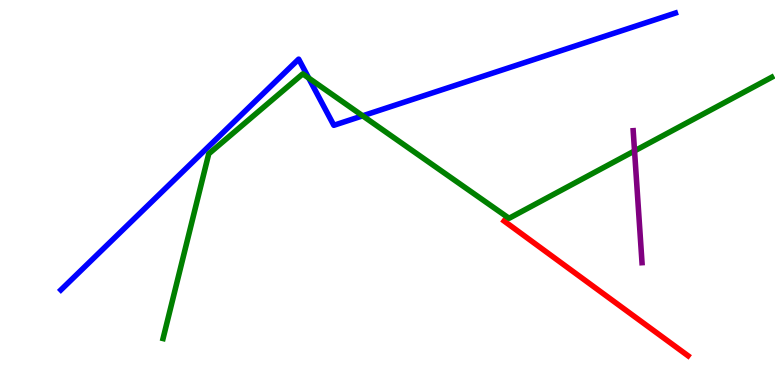[{'lines': ['blue', 'red'], 'intersections': []}, {'lines': ['green', 'red'], 'intersections': []}, {'lines': ['purple', 'red'], 'intersections': []}, {'lines': ['blue', 'green'], 'intersections': [{'x': 3.98, 'y': 7.97}, {'x': 4.68, 'y': 6.99}]}, {'lines': ['blue', 'purple'], 'intersections': []}, {'lines': ['green', 'purple'], 'intersections': [{'x': 8.19, 'y': 6.08}]}]